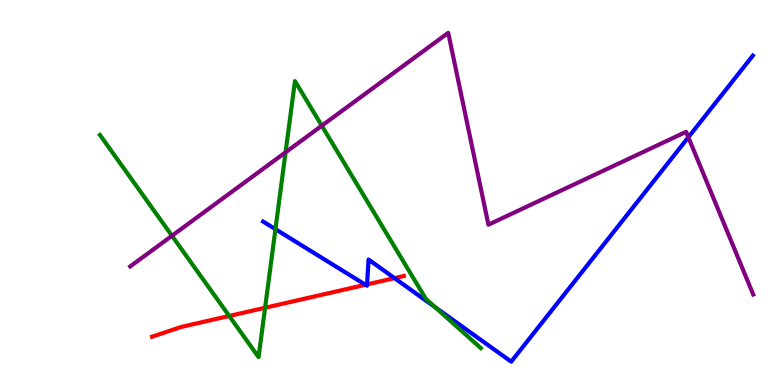[{'lines': ['blue', 'red'], 'intersections': [{'x': 4.72, 'y': 2.6}, {'x': 4.74, 'y': 2.61}, {'x': 5.09, 'y': 2.78}]}, {'lines': ['green', 'red'], 'intersections': [{'x': 2.96, 'y': 1.79}, {'x': 3.42, 'y': 2.01}]}, {'lines': ['purple', 'red'], 'intersections': []}, {'lines': ['blue', 'green'], 'intersections': [{'x': 3.55, 'y': 4.05}, {'x': 5.61, 'y': 2.02}]}, {'lines': ['blue', 'purple'], 'intersections': [{'x': 8.88, 'y': 6.43}]}, {'lines': ['green', 'purple'], 'intersections': [{'x': 2.22, 'y': 3.88}, {'x': 3.68, 'y': 6.04}, {'x': 4.15, 'y': 6.73}]}]